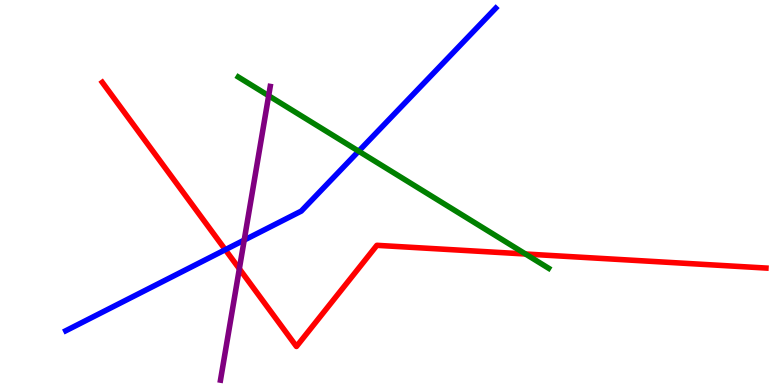[{'lines': ['blue', 'red'], 'intersections': [{'x': 2.91, 'y': 3.51}]}, {'lines': ['green', 'red'], 'intersections': [{'x': 6.78, 'y': 3.4}]}, {'lines': ['purple', 'red'], 'intersections': [{'x': 3.09, 'y': 3.02}]}, {'lines': ['blue', 'green'], 'intersections': [{'x': 4.63, 'y': 6.07}]}, {'lines': ['blue', 'purple'], 'intersections': [{'x': 3.15, 'y': 3.76}]}, {'lines': ['green', 'purple'], 'intersections': [{'x': 3.47, 'y': 7.51}]}]